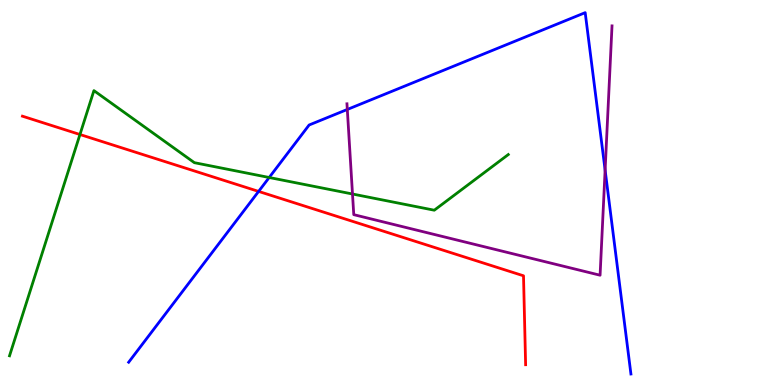[{'lines': ['blue', 'red'], 'intersections': [{'x': 3.34, 'y': 5.03}]}, {'lines': ['green', 'red'], 'intersections': [{'x': 1.03, 'y': 6.51}]}, {'lines': ['purple', 'red'], 'intersections': []}, {'lines': ['blue', 'green'], 'intersections': [{'x': 3.47, 'y': 5.39}]}, {'lines': ['blue', 'purple'], 'intersections': [{'x': 4.48, 'y': 7.16}, {'x': 7.81, 'y': 5.58}]}, {'lines': ['green', 'purple'], 'intersections': [{'x': 4.55, 'y': 4.96}]}]